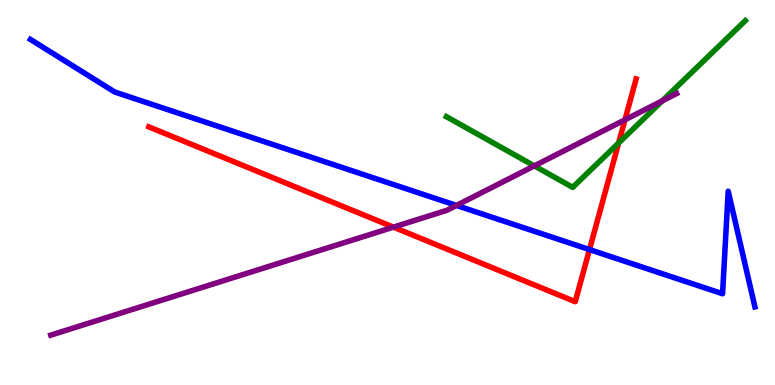[{'lines': ['blue', 'red'], 'intersections': [{'x': 7.61, 'y': 3.52}]}, {'lines': ['green', 'red'], 'intersections': [{'x': 7.98, 'y': 6.29}]}, {'lines': ['purple', 'red'], 'intersections': [{'x': 5.08, 'y': 4.1}, {'x': 8.06, 'y': 6.89}]}, {'lines': ['blue', 'green'], 'intersections': []}, {'lines': ['blue', 'purple'], 'intersections': [{'x': 5.89, 'y': 4.66}]}, {'lines': ['green', 'purple'], 'intersections': [{'x': 6.89, 'y': 5.69}, {'x': 8.55, 'y': 7.38}]}]